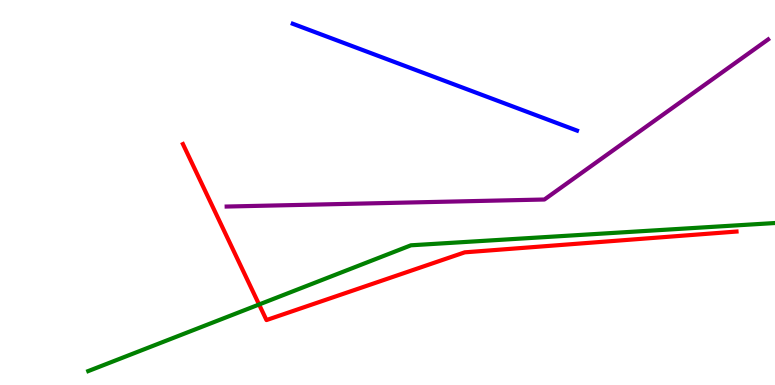[{'lines': ['blue', 'red'], 'intersections': []}, {'lines': ['green', 'red'], 'intersections': [{'x': 3.34, 'y': 2.09}]}, {'lines': ['purple', 'red'], 'intersections': []}, {'lines': ['blue', 'green'], 'intersections': []}, {'lines': ['blue', 'purple'], 'intersections': []}, {'lines': ['green', 'purple'], 'intersections': []}]